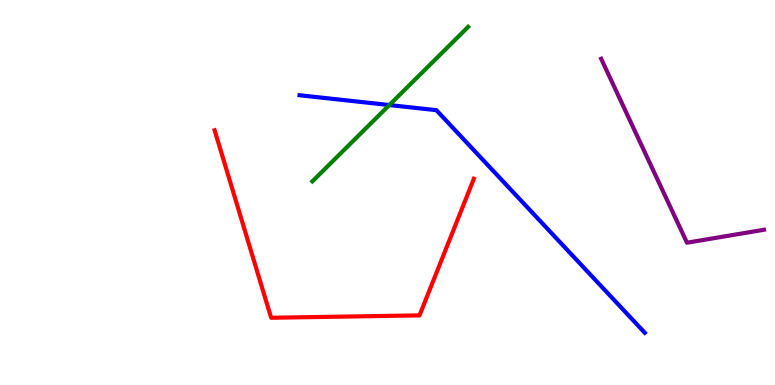[{'lines': ['blue', 'red'], 'intersections': []}, {'lines': ['green', 'red'], 'intersections': []}, {'lines': ['purple', 'red'], 'intersections': []}, {'lines': ['blue', 'green'], 'intersections': [{'x': 5.02, 'y': 7.27}]}, {'lines': ['blue', 'purple'], 'intersections': []}, {'lines': ['green', 'purple'], 'intersections': []}]